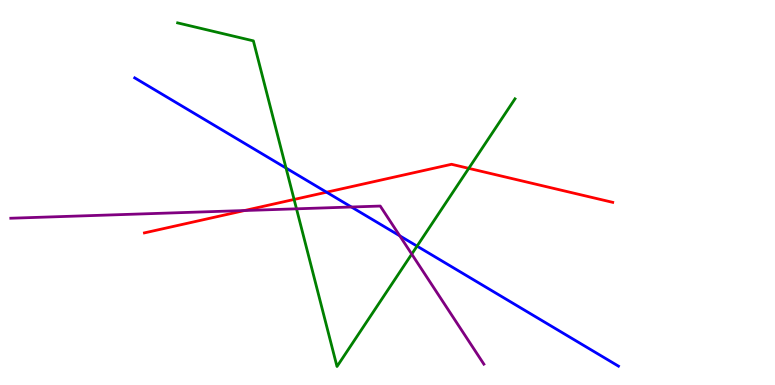[{'lines': ['blue', 'red'], 'intersections': [{'x': 4.21, 'y': 5.01}]}, {'lines': ['green', 'red'], 'intersections': [{'x': 3.79, 'y': 4.82}, {'x': 6.05, 'y': 5.63}]}, {'lines': ['purple', 'red'], 'intersections': [{'x': 3.16, 'y': 4.53}]}, {'lines': ['blue', 'green'], 'intersections': [{'x': 3.69, 'y': 5.64}, {'x': 5.38, 'y': 3.61}]}, {'lines': ['blue', 'purple'], 'intersections': [{'x': 4.53, 'y': 4.62}, {'x': 5.16, 'y': 3.87}]}, {'lines': ['green', 'purple'], 'intersections': [{'x': 3.83, 'y': 4.58}, {'x': 5.31, 'y': 3.4}]}]